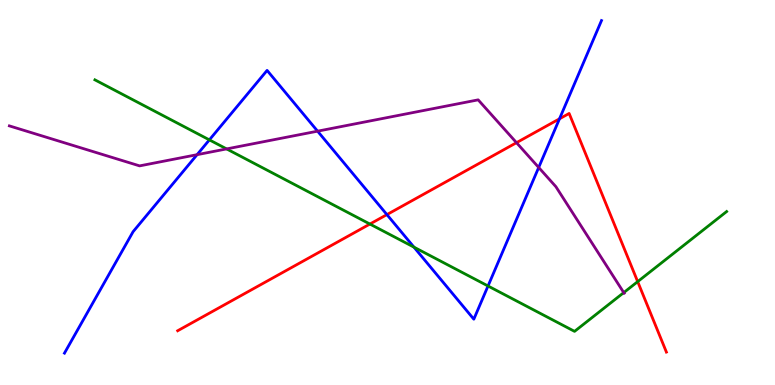[{'lines': ['blue', 'red'], 'intersections': [{'x': 4.99, 'y': 4.43}, {'x': 7.22, 'y': 6.91}]}, {'lines': ['green', 'red'], 'intersections': [{'x': 4.77, 'y': 4.18}, {'x': 8.23, 'y': 2.68}]}, {'lines': ['purple', 'red'], 'intersections': [{'x': 6.66, 'y': 6.29}]}, {'lines': ['blue', 'green'], 'intersections': [{'x': 2.7, 'y': 6.37}, {'x': 5.34, 'y': 3.58}, {'x': 6.3, 'y': 2.57}]}, {'lines': ['blue', 'purple'], 'intersections': [{'x': 2.54, 'y': 5.98}, {'x': 4.1, 'y': 6.59}, {'x': 6.95, 'y': 5.65}]}, {'lines': ['green', 'purple'], 'intersections': [{'x': 2.92, 'y': 6.13}, {'x': 8.05, 'y': 2.4}]}]